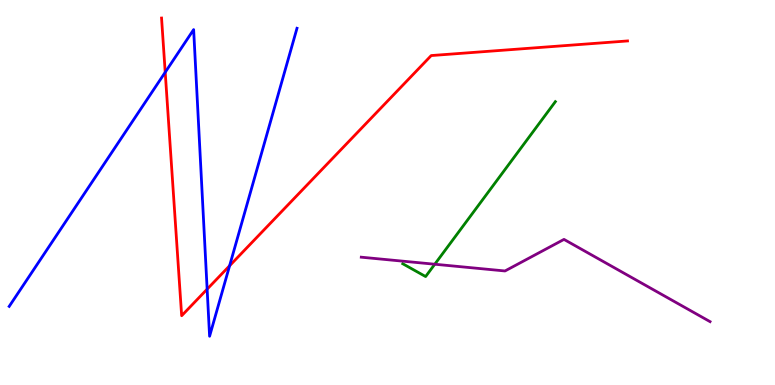[{'lines': ['blue', 'red'], 'intersections': [{'x': 2.13, 'y': 8.12}, {'x': 2.67, 'y': 2.49}, {'x': 2.96, 'y': 3.1}]}, {'lines': ['green', 'red'], 'intersections': []}, {'lines': ['purple', 'red'], 'intersections': []}, {'lines': ['blue', 'green'], 'intersections': []}, {'lines': ['blue', 'purple'], 'intersections': []}, {'lines': ['green', 'purple'], 'intersections': [{'x': 5.61, 'y': 3.14}]}]